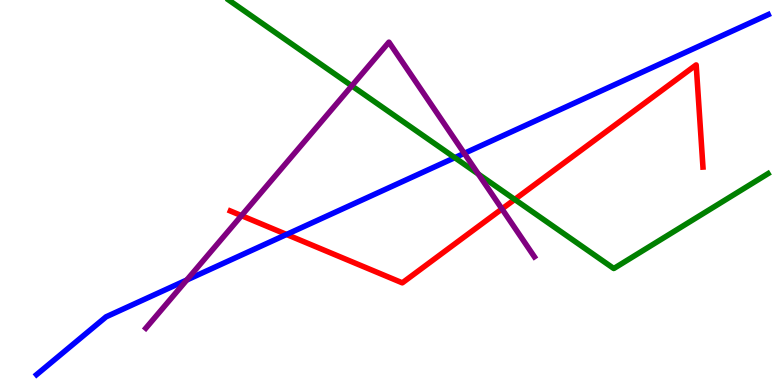[{'lines': ['blue', 'red'], 'intersections': [{'x': 3.7, 'y': 3.91}]}, {'lines': ['green', 'red'], 'intersections': [{'x': 6.64, 'y': 4.82}]}, {'lines': ['purple', 'red'], 'intersections': [{'x': 3.12, 'y': 4.4}, {'x': 6.48, 'y': 4.57}]}, {'lines': ['blue', 'green'], 'intersections': [{'x': 5.87, 'y': 5.9}]}, {'lines': ['blue', 'purple'], 'intersections': [{'x': 2.41, 'y': 2.73}, {'x': 5.99, 'y': 6.02}]}, {'lines': ['green', 'purple'], 'intersections': [{'x': 4.54, 'y': 7.77}, {'x': 6.17, 'y': 5.48}]}]